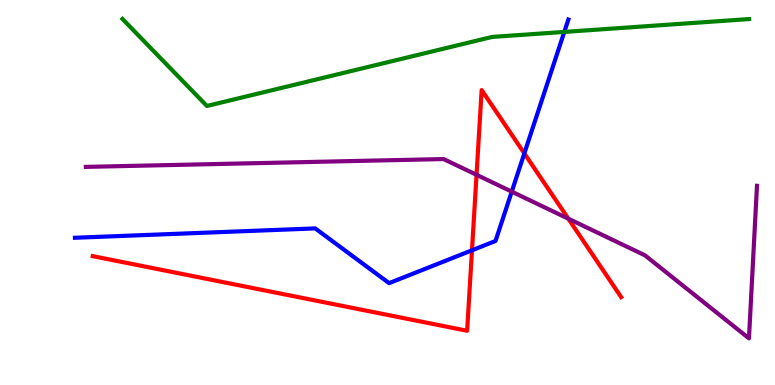[{'lines': ['blue', 'red'], 'intersections': [{'x': 6.09, 'y': 3.5}, {'x': 6.77, 'y': 6.02}]}, {'lines': ['green', 'red'], 'intersections': []}, {'lines': ['purple', 'red'], 'intersections': [{'x': 6.15, 'y': 5.46}, {'x': 7.33, 'y': 4.32}]}, {'lines': ['blue', 'green'], 'intersections': [{'x': 7.28, 'y': 9.17}]}, {'lines': ['blue', 'purple'], 'intersections': [{'x': 6.6, 'y': 5.02}]}, {'lines': ['green', 'purple'], 'intersections': []}]